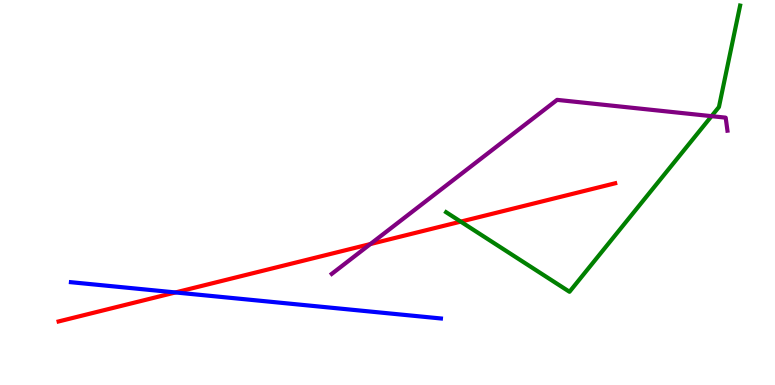[{'lines': ['blue', 'red'], 'intersections': [{'x': 2.26, 'y': 2.4}]}, {'lines': ['green', 'red'], 'intersections': [{'x': 5.94, 'y': 4.24}]}, {'lines': ['purple', 'red'], 'intersections': [{'x': 4.78, 'y': 3.66}]}, {'lines': ['blue', 'green'], 'intersections': []}, {'lines': ['blue', 'purple'], 'intersections': []}, {'lines': ['green', 'purple'], 'intersections': [{'x': 9.18, 'y': 6.98}]}]